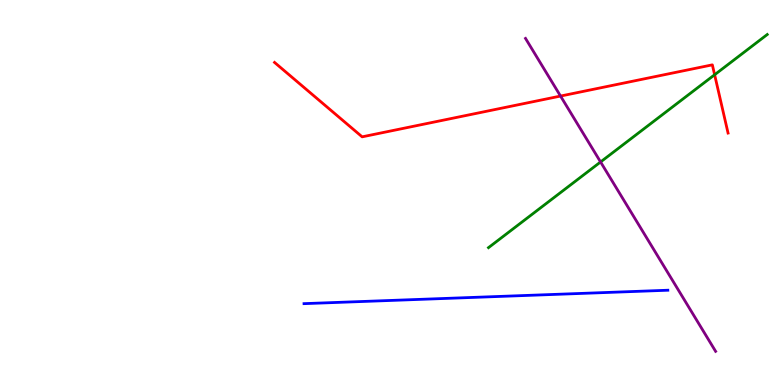[{'lines': ['blue', 'red'], 'intersections': []}, {'lines': ['green', 'red'], 'intersections': [{'x': 9.22, 'y': 8.06}]}, {'lines': ['purple', 'red'], 'intersections': [{'x': 7.23, 'y': 7.51}]}, {'lines': ['blue', 'green'], 'intersections': []}, {'lines': ['blue', 'purple'], 'intersections': []}, {'lines': ['green', 'purple'], 'intersections': [{'x': 7.75, 'y': 5.79}]}]